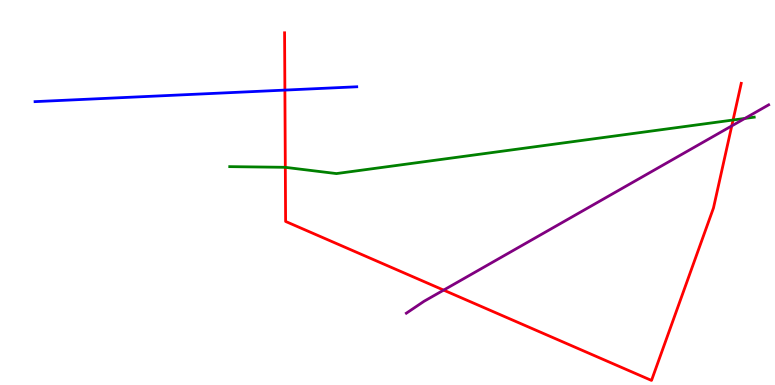[{'lines': ['blue', 'red'], 'intersections': [{'x': 3.68, 'y': 7.66}]}, {'lines': ['green', 'red'], 'intersections': [{'x': 3.68, 'y': 5.65}, {'x': 9.46, 'y': 6.88}]}, {'lines': ['purple', 'red'], 'intersections': [{'x': 5.72, 'y': 2.46}, {'x': 9.44, 'y': 6.73}]}, {'lines': ['blue', 'green'], 'intersections': []}, {'lines': ['blue', 'purple'], 'intersections': []}, {'lines': ['green', 'purple'], 'intersections': [{'x': 9.61, 'y': 6.92}]}]